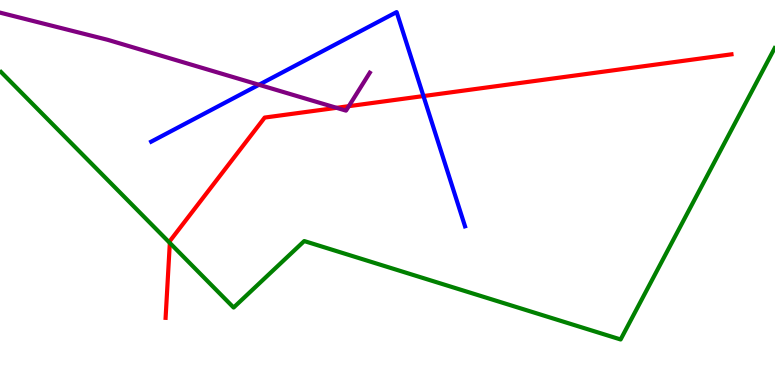[{'lines': ['blue', 'red'], 'intersections': [{'x': 5.46, 'y': 7.5}]}, {'lines': ['green', 'red'], 'intersections': [{'x': 2.19, 'y': 3.69}]}, {'lines': ['purple', 'red'], 'intersections': [{'x': 4.34, 'y': 7.2}, {'x': 4.5, 'y': 7.24}]}, {'lines': ['blue', 'green'], 'intersections': []}, {'lines': ['blue', 'purple'], 'intersections': [{'x': 3.34, 'y': 7.8}]}, {'lines': ['green', 'purple'], 'intersections': []}]